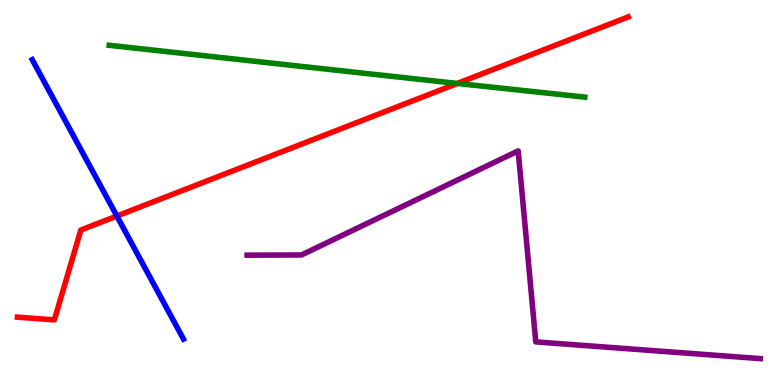[{'lines': ['blue', 'red'], 'intersections': [{'x': 1.51, 'y': 4.39}]}, {'lines': ['green', 'red'], 'intersections': [{'x': 5.9, 'y': 7.83}]}, {'lines': ['purple', 'red'], 'intersections': []}, {'lines': ['blue', 'green'], 'intersections': []}, {'lines': ['blue', 'purple'], 'intersections': []}, {'lines': ['green', 'purple'], 'intersections': []}]